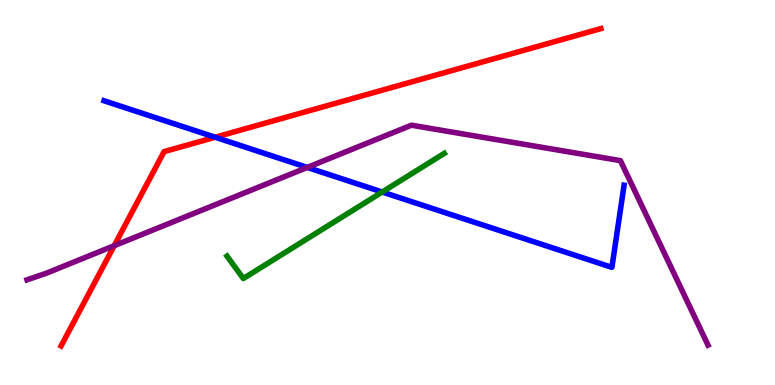[{'lines': ['blue', 'red'], 'intersections': [{'x': 2.78, 'y': 6.44}]}, {'lines': ['green', 'red'], 'intersections': []}, {'lines': ['purple', 'red'], 'intersections': [{'x': 1.47, 'y': 3.62}]}, {'lines': ['blue', 'green'], 'intersections': [{'x': 4.93, 'y': 5.01}]}, {'lines': ['blue', 'purple'], 'intersections': [{'x': 3.96, 'y': 5.65}]}, {'lines': ['green', 'purple'], 'intersections': []}]